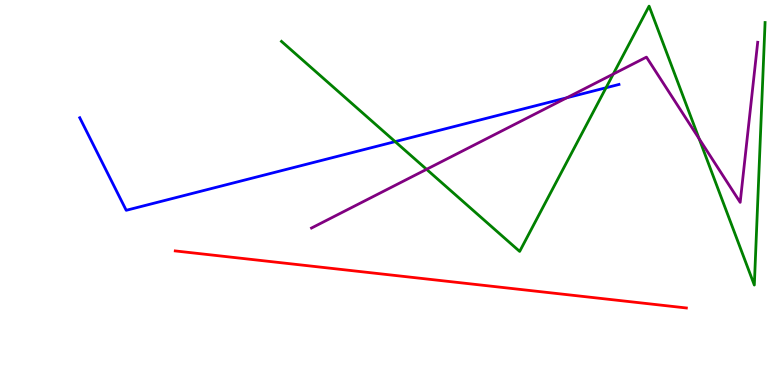[{'lines': ['blue', 'red'], 'intersections': []}, {'lines': ['green', 'red'], 'intersections': []}, {'lines': ['purple', 'red'], 'intersections': []}, {'lines': ['blue', 'green'], 'intersections': [{'x': 5.1, 'y': 6.32}, {'x': 7.82, 'y': 7.72}]}, {'lines': ['blue', 'purple'], 'intersections': [{'x': 7.31, 'y': 7.46}]}, {'lines': ['green', 'purple'], 'intersections': [{'x': 5.5, 'y': 5.6}, {'x': 7.91, 'y': 8.08}, {'x': 9.02, 'y': 6.4}]}]